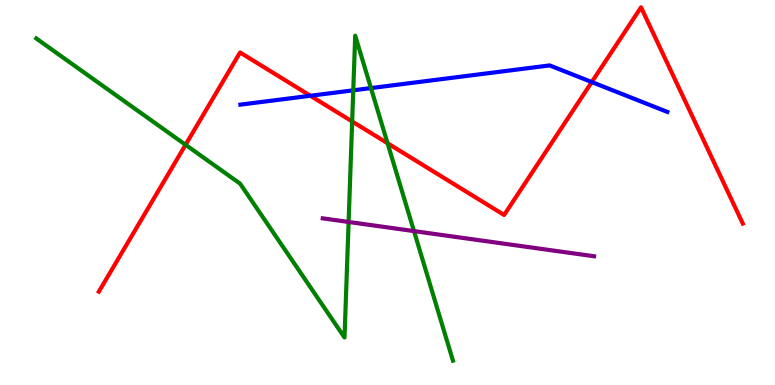[{'lines': ['blue', 'red'], 'intersections': [{'x': 4.01, 'y': 7.51}, {'x': 7.64, 'y': 7.87}]}, {'lines': ['green', 'red'], 'intersections': [{'x': 2.39, 'y': 6.24}, {'x': 4.54, 'y': 6.85}, {'x': 5.0, 'y': 6.28}]}, {'lines': ['purple', 'red'], 'intersections': []}, {'lines': ['blue', 'green'], 'intersections': [{'x': 4.56, 'y': 7.65}, {'x': 4.79, 'y': 7.71}]}, {'lines': ['blue', 'purple'], 'intersections': []}, {'lines': ['green', 'purple'], 'intersections': [{'x': 4.5, 'y': 4.23}, {'x': 5.34, 'y': 4.0}]}]